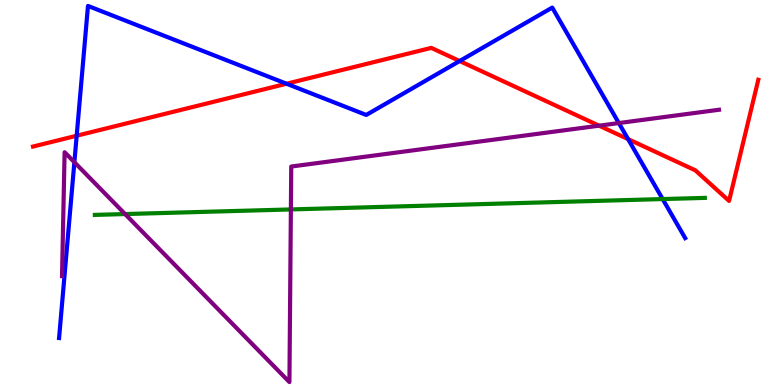[{'lines': ['blue', 'red'], 'intersections': [{'x': 0.989, 'y': 6.47}, {'x': 3.7, 'y': 7.83}, {'x': 5.93, 'y': 8.41}, {'x': 8.1, 'y': 6.39}]}, {'lines': ['green', 'red'], 'intersections': []}, {'lines': ['purple', 'red'], 'intersections': [{'x': 7.73, 'y': 6.74}]}, {'lines': ['blue', 'green'], 'intersections': [{'x': 8.55, 'y': 4.83}]}, {'lines': ['blue', 'purple'], 'intersections': [{'x': 0.96, 'y': 5.79}, {'x': 7.98, 'y': 6.8}]}, {'lines': ['green', 'purple'], 'intersections': [{'x': 1.61, 'y': 4.44}, {'x': 3.75, 'y': 4.56}]}]